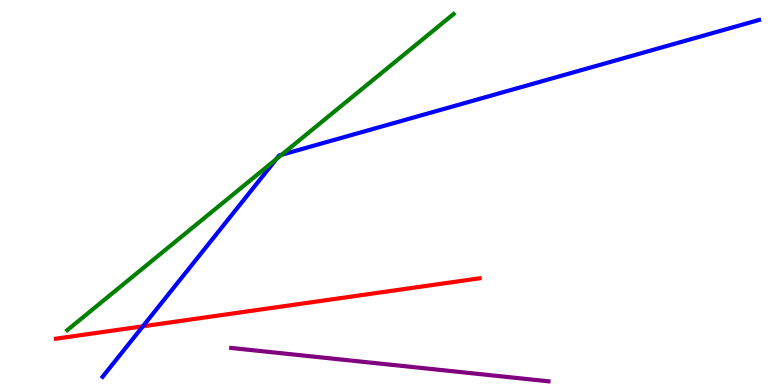[{'lines': ['blue', 'red'], 'intersections': [{'x': 1.84, 'y': 1.52}]}, {'lines': ['green', 'red'], 'intersections': []}, {'lines': ['purple', 'red'], 'intersections': []}, {'lines': ['blue', 'green'], 'intersections': [{'x': 3.57, 'y': 5.87}, {'x': 3.63, 'y': 5.98}]}, {'lines': ['blue', 'purple'], 'intersections': []}, {'lines': ['green', 'purple'], 'intersections': []}]